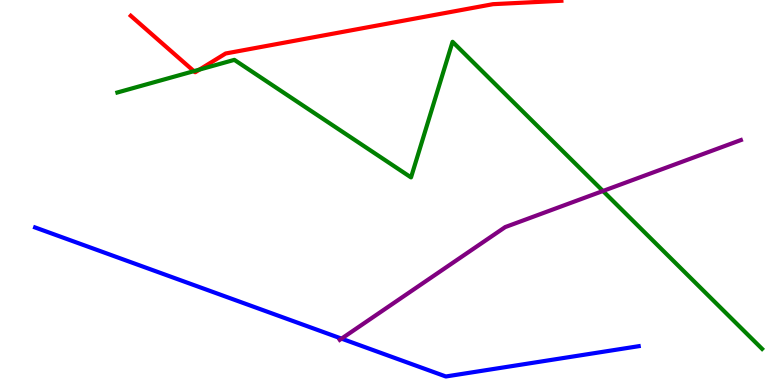[{'lines': ['blue', 'red'], 'intersections': []}, {'lines': ['green', 'red'], 'intersections': [{'x': 2.5, 'y': 8.15}, {'x': 2.57, 'y': 8.19}]}, {'lines': ['purple', 'red'], 'intersections': []}, {'lines': ['blue', 'green'], 'intersections': []}, {'lines': ['blue', 'purple'], 'intersections': [{'x': 4.41, 'y': 1.2}]}, {'lines': ['green', 'purple'], 'intersections': [{'x': 7.78, 'y': 5.04}]}]